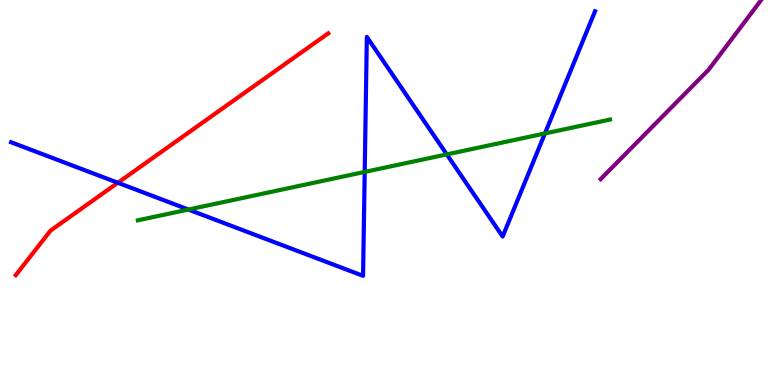[{'lines': ['blue', 'red'], 'intersections': [{'x': 1.52, 'y': 5.25}]}, {'lines': ['green', 'red'], 'intersections': []}, {'lines': ['purple', 'red'], 'intersections': []}, {'lines': ['blue', 'green'], 'intersections': [{'x': 2.43, 'y': 4.56}, {'x': 4.71, 'y': 5.53}, {'x': 5.76, 'y': 5.99}, {'x': 7.03, 'y': 6.53}]}, {'lines': ['blue', 'purple'], 'intersections': []}, {'lines': ['green', 'purple'], 'intersections': []}]